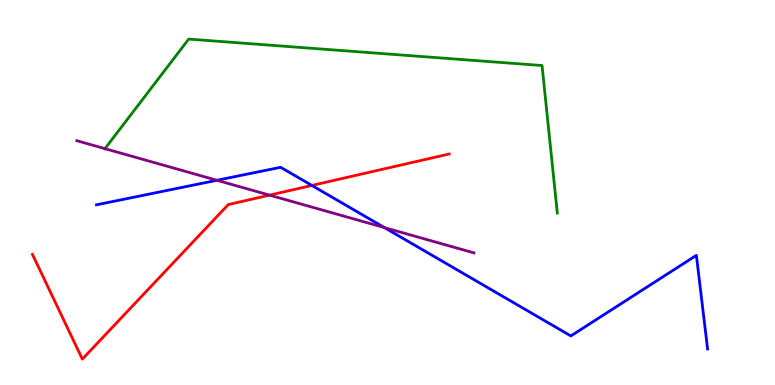[{'lines': ['blue', 'red'], 'intersections': [{'x': 4.02, 'y': 5.18}]}, {'lines': ['green', 'red'], 'intersections': []}, {'lines': ['purple', 'red'], 'intersections': [{'x': 3.48, 'y': 4.93}]}, {'lines': ['blue', 'green'], 'intersections': []}, {'lines': ['blue', 'purple'], 'intersections': [{'x': 2.8, 'y': 5.32}, {'x': 4.96, 'y': 4.09}]}, {'lines': ['green', 'purple'], 'intersections': [{'x': 1.35, 'y': 6.14}]}]